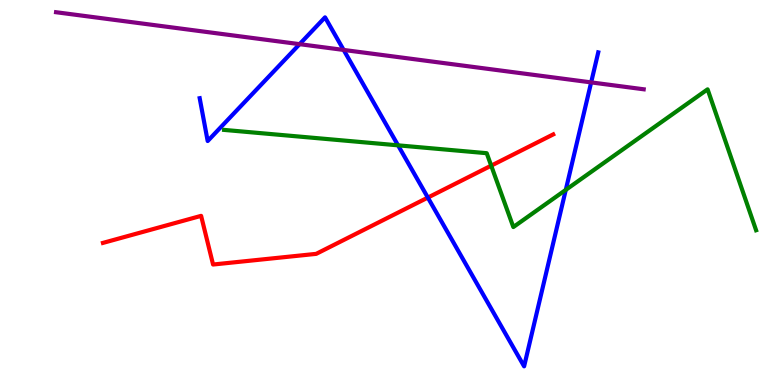[{'lines': ['blue', 'red'], 'intersections': [{'x': 5.52, 'y': 4.87}]}, {'lines': ['green', 'red'], 'intersections': [{'x': 6.34, 'y': 5.7}]}, {'lines': ['purple', 'red'], 'intersections': []}, {'lines': ['blue', 'green'], 'intersections': [{'x': 5.14, 'y': 6.23}, {'x': 7.3, 'y': 5.07}]}, {'lines': ['blue', 'purple'], 'intersections': [{'x': 3.87, 'y': 8.85}, {'x': 4.43, 'y': 8.7}, {'x': 7.63, 'y': 7.86}]}, {'lines': ['green', 'purple'], 'intersections': []}]